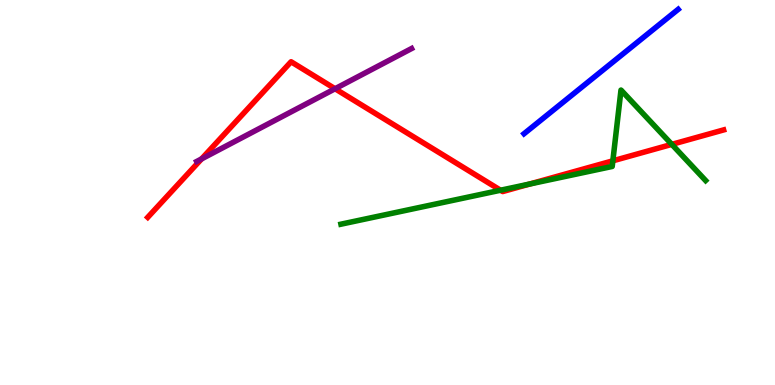[{'lines': ['blue', 'red'], 'intersections': []}, {'lines': ['green', 'red'], 'intersections': [{'x': 6.46, 'y': 5.06}, {'x': 6.83, 'y': 5.22}, {'x': 7.91, 'y': 5.82}, {'x': 8.67, 'y': 6.25}]}, {'lines': ['purple', 'red'], 'intersections': [{'x': 2.6, 'y': 5.87}, {'x': 4.32, 'y': 7.69}]}, {'lines': ['blue', 'green'], 'intersections': []}, {'lines': ['blue', 'purple'], 'intersections': []}, {'lines': ['green', 'purple'], 'intersections': []}]